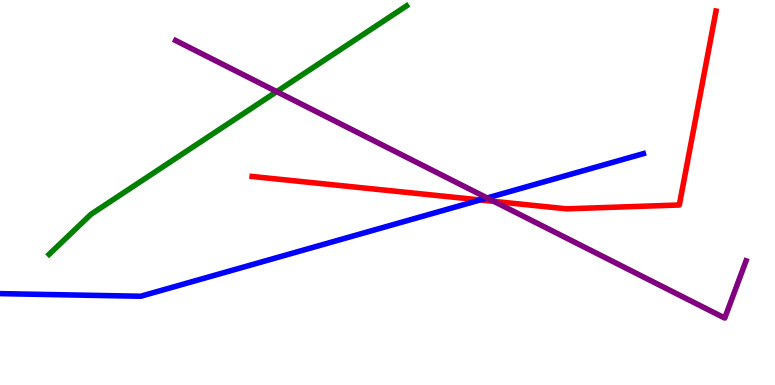[{'lines': ['blue', 'red'], 'intersections': [{'x': 6.2, 'y': 4.81}]}, {'lines': ['green', 'red'], 'intersections': []}, {'lines': ['purple', 'red'], 'intersections': [{'x': 6.37, 'y': 4.77}]}, {'lines': ['blue', 'green'], 'intersections': []}, {'lines': ['blue', 'purple'], 'intersections': [{'x': 6.29, 'y': 4.86}]}, {'lines': ['green', 'purple'], 'intersections': [{'x': 3.57, 'y': 7.62}]}]